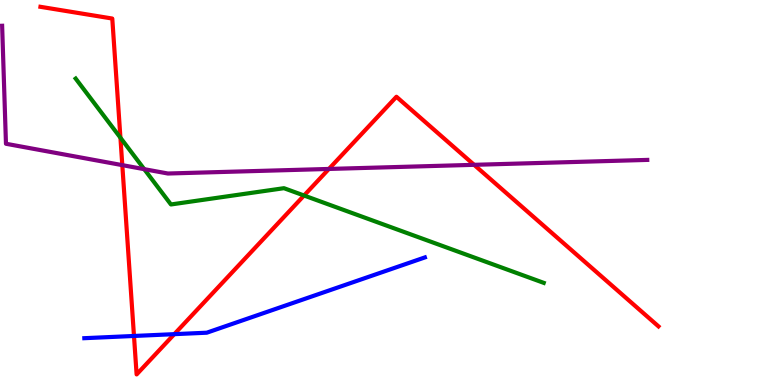[{'lines': ['blue', 'red'], 'intersections': [{'x': 1.73, 'y': 1.27}, {'x': 2.25, 'y': 1.32}]}, {'lines': ['green', 'red'], 'intersections': [{'x': 1.55, 'y': 6.42}, {'x': 3.92, 'y': 4.92}]}, {'lines': ['purple', 'red'], 'intersections': [{'x': 1.58, 'y': 5.71}, {'x': 4.24, 'y': 5.61}, {'x': 6.12, 'y': 5.72}]}, {'lines': ['blue', 'green'], 'intersections': []}, {'lines': ['blue', 'purple'], 'intersections': []}, {'lines': ['green', 'purple'], 'intersections': [{'x': 1.86, 'y': 5.61}]}]